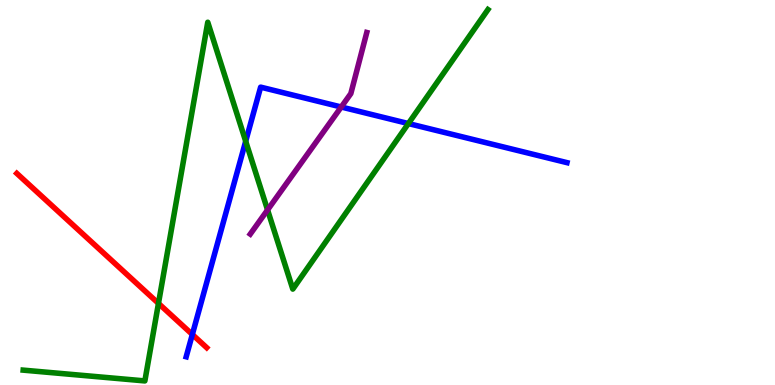[{'lines': ['blue', 'red'], 'intersections': [{'x': 2.48, 'y': 1.31}]}, {'lines': ['green', 'red'], 'intersections': [{'x': 2.04, 'y': 2.12}]}, {'lines': ['purple', 'red'], 'intersections': []}, {'lines': ['blue', 'green'], 'intersections': [{'x': 3.17, 'y': 6.33}, {'x': 5.27, 'y': 6.79}]}, {'lines': ['blue', 'purple'], 'intersections': [{'x': 4.4, 'y': 7.22}]}, {'lines': ['green', 'purple'], 'intersections': [{'x': 3.45, 'y': 4.55}]}]